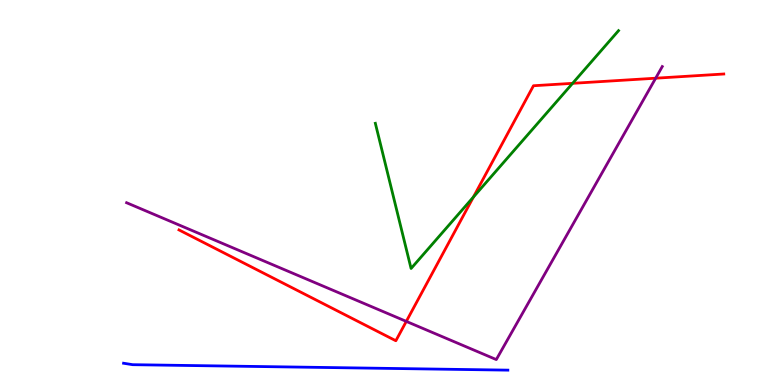[{'lines': ['blue', 'red'], 'intersections': []}, {'lines': ['green', 'red'], 'intersections': [{'x': 6.11, 'y': 4.88}, {'x': 7.39, 'y': 7.84}]}, {'lines': ['purple', 'red'], 'intersections': [{'x': 5.24, 'y': 1.65}, {'x': 8.46, 'y': 7.97}]}, {'lines': ['blue', 'green'], 'intersections': []}, {'lines': ['blue', 'purple'], 'intersections': []}, {'lines': ['green', 'purple'], 'intersections': []}]